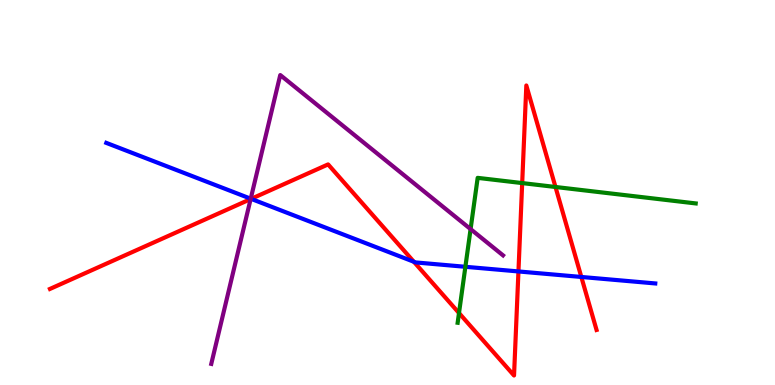[{'lines': ['blue', 'red'], 'intersections': [{'x': 3.24, 'y': 4.83}, {'x': 5.34, 'y': 3.2}, {'x': 6.69, 'y': 2.95}, {'x': 7.5, 'y': 2.81}]}, {'lines': ['green', 'red'], 'intersections': [{'x': 5.92, 'y': 1.87}, {'x': 6.74, 'y': 5.24}, {'x': 7.17, 'y': 5.14}]}, {'lines': ['purple', 'red'], 'intersections': [{'x': 3.23, 'y': 4.83}]}, {'lines': ['blue', 'green'], 'intersections': [{'x': 6.0, 'y': 3.07}]}, {'lines': ['blue', 'purple'], 'intersections': [{'x': 3.24, 'y': 4.84}]}, {'lines': ['green', 'purple'], 'intersections': [{'x': 6.07, 'y': 4.05}]}]